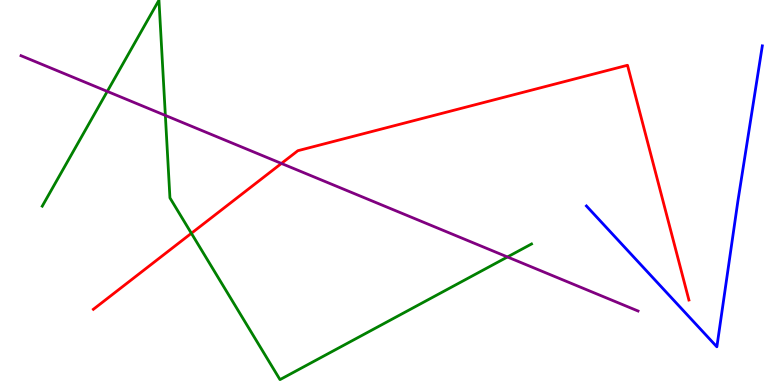[{'lines': ['blue', 'red'], 'intersections': []}, {'lines': ['green', 'red'], 'intersections': [{'x': 2.47, 'y': 3.94}]}, {'lines': ['purple', 'red'], 'intersections': [{'x': 3.63, 'y': 5.75}]}, {'lines': ['blue', 'green'], 'intersections': []}, {'lines': ['blue', 'purple'], 'intersections': []}, {'lines': ['green', 'purple'], 'intersections': [{'x': 1.38, 'y': 7.63}, {'x': 2.13, 'y': 7.0}, {'x': 6.55, 'y': 3.33}]}]